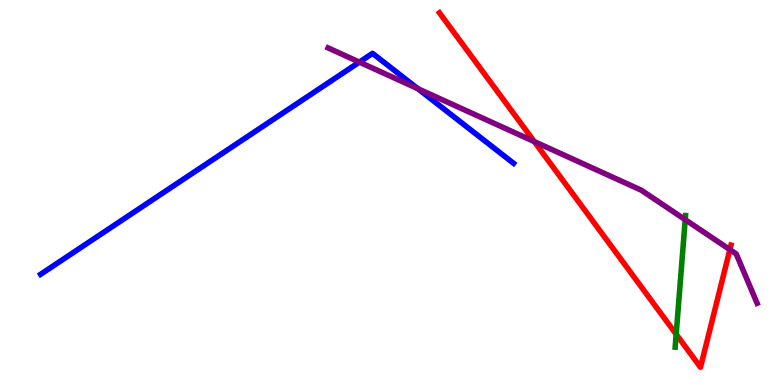[{'lines': ['blue', 'red'], 'intersections': []}, {'lines': ['green', 'red'], 'intersections': [{'x': 8.72, 'y': 1.32}]}, {'lines': ['purple', 'red'], 'intersections': [{'x': 6.89, 'y': 6.32}, {'x': 9.42, 'y': 3.52}]}, {'lines': ['blue', 'green'], 'intersections': []}, {'lines': ['blue', 'purple'], 'intersections': [{'x': 4.64, 'y': 8.39}, {'x': 5.39, 'y': 7.7}]}, {'lines': ['green', 'purple'], 'intersections': [{'x': 8.84, 'y': 4.29}]}]